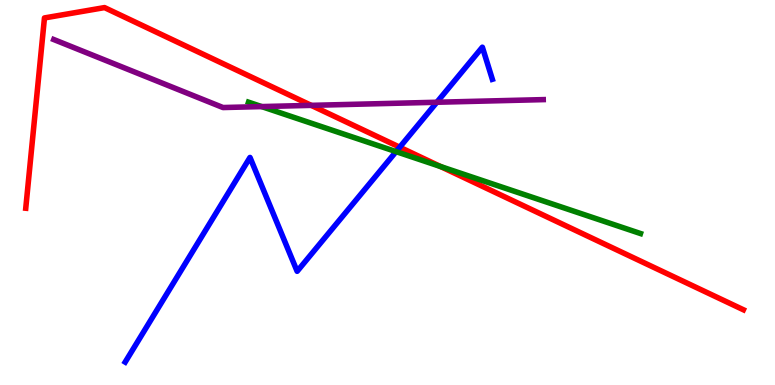[{'lines': ['blue', 'red'], 'intersections': [{'x': 5.16, 'y': 6.18}]}, {'lines': ['green', 'red'], 'intersections': [{'x': 5.68, 'y': 5.67}]}, {'lines': ['purple', 'red'], 'intersections': [{'x': 4.02, 'y': 7.26}]}, {'lines': ['blue', 'green'], 'intersections': [{'x': 5.11, 'y': 6.06}]}, {'lines': ['blue', 'purple'], 'intersections': [{'x': 5.64, 'y': 7.34}]}, {'lines': ['green', 'purple'], 'intersections': [{'x': 3.38, 'y': 7.23}]}]